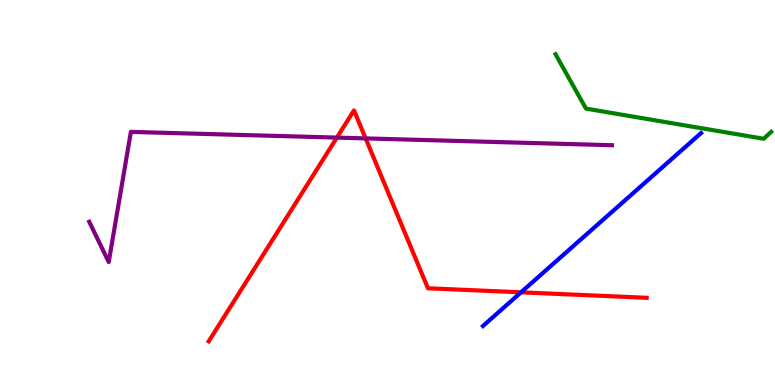[{'lines': ['blue', 'red'], 'intersections': [{'x': 6.72, 'y': 2.41}]}, {'lines': ['green', 'red'], 'intersections': []}, {'lines': ['purple', 'red'], 'intersections': [{'x': 4.35, 'y': 6.43}, {'x': 4.72, 'y': 6.41}]}, {'lines': ['blue', 'green'], 'intersections': []}, {'lines': ['blue', 'purple'], 'intersections': []}, {'lines': ['green', 'purple'], 'intersections': []}]